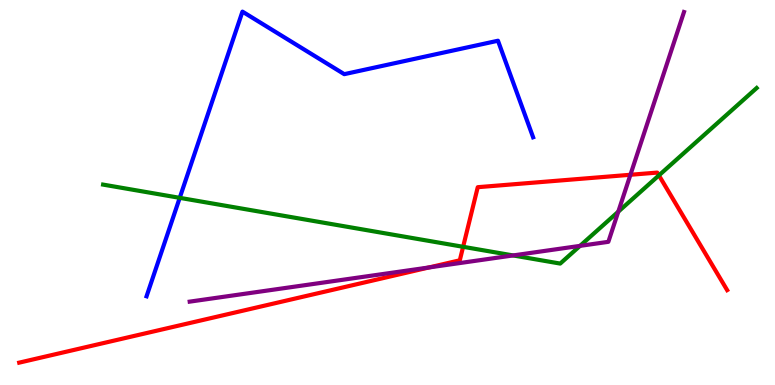[{'lines': ['blue', 'red'], 'intersections': []}, {'lines': ['green', 'red'], 'intersections': [{'x': 5.98, 'y': 3.59}, {'x': 8.5, 'y': 5.44}]}, {'lines': ['purple', 'red'], 'intersections': [{'x': 5.54, 'y': 3.05}, {'x': 8.13, 'y': 5.46}]}, {'lines': ['blue', 'green'], 'intersections': [{'x': 2.32, 'y': 4.86}]}, {'lines': ['blue', 'purple'], 'intersections': []}, {'lines': ['green', 'purple'], 'intersections': [{'x': 6.62, 'y': 3.37}, {'x': 7.48, 'y': 3.61}, {'x': 7.98, 'y': 4.5}]}]